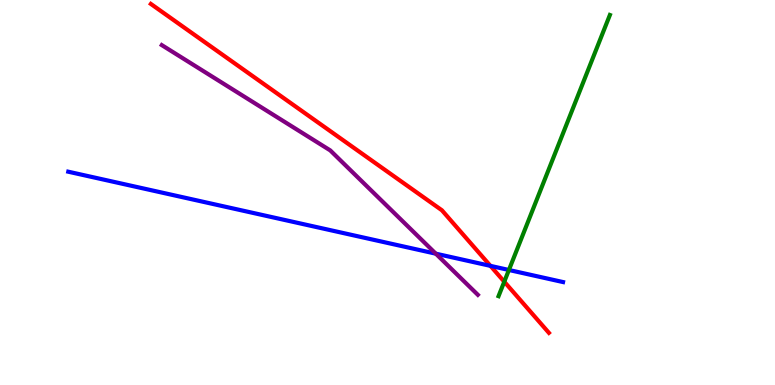[{'lines': ['blue', 'red'], 'intersections': [{'x': 6.33, 'y': 3.09}]}, {'lines': ['green', 'red'], 'intersections': [{'x': 6.51, 'y': 2.68}]}, {'lines': ['purple', 'red'], 'intersections': []}, {'lines': ['blue', 'green'], 'intersections': [{'x': 6.57, 'y': 2.99}]}, {'lines': ['blue', 'purple'], 'intersections': [{'x': 5.62, 'y': 3.41}]}, {'lines': ['green', 'purple'], 'intersections': []}]